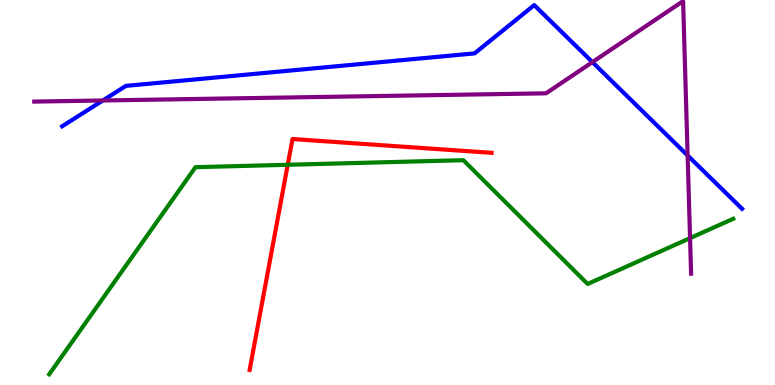[{'lines': ['blue', 'red'], 'intersections': []}, {'lines': ['green', 'red'], 'intersections': [{'x': 3.71, 'y': 5.72}]}, {'lines': ['purple', 'red'], 'intersections': []}, {'lines': ['blue', 'green'], 'intersections': []}, {'lines': ['blue', 'purple'], 'intersections': [{'x': 1.33, 'y': 7.39}, {'x': 7.64, 'y': 8.39}, {'x': 8.87, 'y': 5.96}]}, {'lines': ['green', 'purple'], 'intersections': [{'x': 8.9, 'y': 3.81}]}]